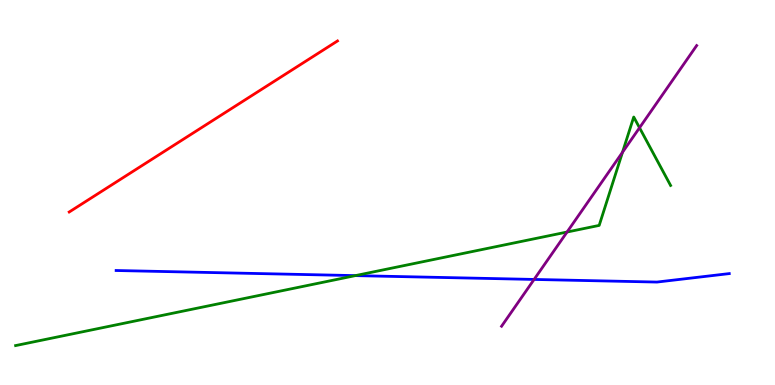[{'lines': ['blue', 'red'], 'intersections': []}, {'lines': ['green', 'red'], 'intersections': []}, {'lines': ['purple', 'red'], 'intersections': []}, {'lines': ['blue', 'green'], 'intersections': [{'x': 4.59, 'y': 2.84}]}, {'lines': ['blue', 'purple'], 'intersections': [{'x': 6.89, 'y': 2.74}]}, {'lines': ['green', 'purple'], 'intersections': [{'x': 7.32, 'y': 3.97}, {'x': 8.03, 'y': 6.04}, {'x': 8.25, 'y': 6.68}]}]